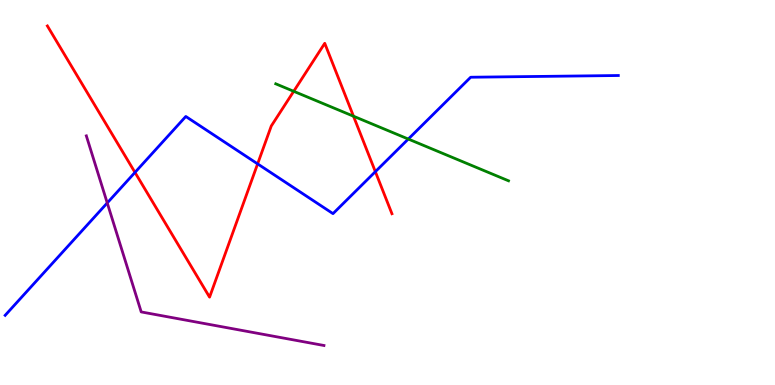[{'lines': ['blue', 'red'], 'intersections': [{'x': 1.74, 'y': 5.52}, {'x': 3.32, 'y': 5.74}, {'x': 4.84, 'y': 5.54}]}, {'lines': ['green', 'red'], 'intersections': [{'x': 3.79, 'y': 7.63}, {'x': 4.56, 'y': 6.98}]}, {'lines': ['purple', 'red'], 'intersections': []}, {'lines': ['blue', 'green'], 'intersections': [{'x': 5.27, 'y': 6.39}]}, {'lines': ['blue', 'purple'], 'intersections': [{'x': 1.38, 'y': 4.73}]}, {'lines': ['green', 'purple'], 'intersections': []}]